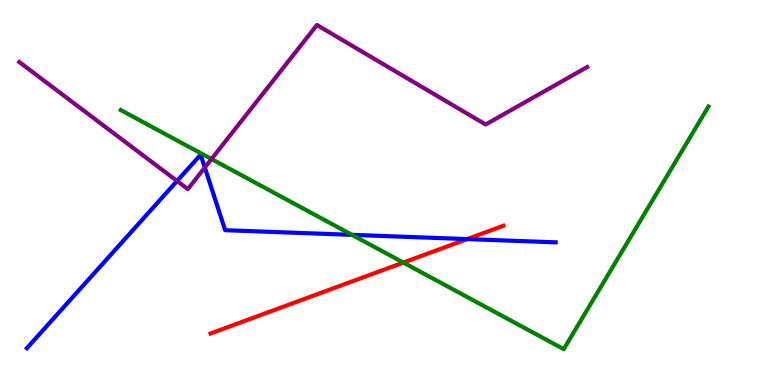[{'lines': ['blue', 'red'], 'intersections': [{'x': 6.03, 'y': 3.79}]}, {'lines': ['green', 'red'], 'intersections': [{'x': 5.2, 'y': 3.18}]}, {'lines': ['purple', 'red'], 'intersections': []}, {'lines': ['blue', 'green'], 'intersections': [{'x': 4.54, 'y': 3.9}]}, {'lines': ['blue', 'purple'], 'intersections': [{'x': 2.28, 'y': 5.3}, {'x': 2.64, 'y': 5.65}]}, {'lines': ['green', 'purple'], 'intersections': [{'x': 2.73, 'y': 5.87}]}]